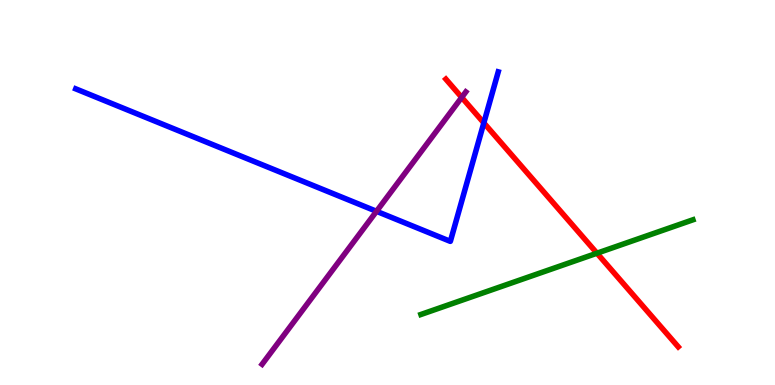[{'lines': ['blue', 'red'], 'intersections': [{'x': 6.24, 'y': 6.81}]}, {'lines': ['green', 'red'], 'intersections': [{'x': 7.7, 'y': 3.42}]}, {'lines': ['purple', 'red'], 'intersections': [{'x': 5.96, 'y': 7.47}]}, {'lines': ['blue', 'green'], 'intersections': []}, {'lines': ['blue', 'purple'], 'intersections': [{'x': 4.86, 'y': 4.51}]}, {'lines': ['green', 'purple'], 'intersections': []}]